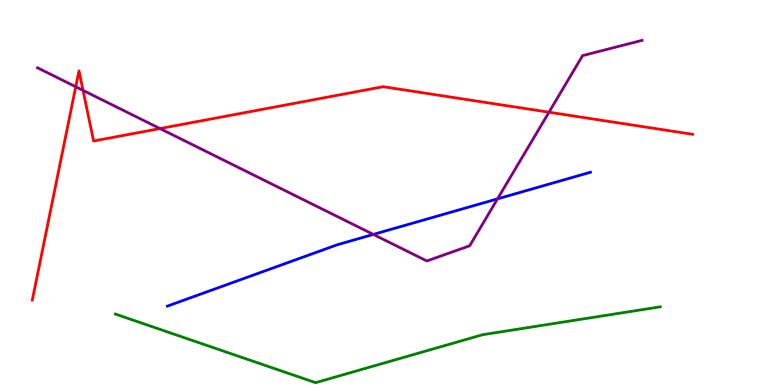[{'lines': ['blue', 'red'], 'intersections': []}, {'lines': ['green', 'red'], 'intersections': []}, {'lines': ['purple', 'red'], 'intersections': [{'x': 0.978, 'y': 7.75}, {'x': 1.07, 'y': 7.65}, {'x': 2.06, 'y': 6.66}, {'x': 7.08, 'y': 7.09}]}, {'lines': ['blue', 'green'], 'intersections': []}, {'lines': ['blue', 'purple'], 'intersections': [{'x': 4.82, 'y': 3.91}, {'x': 6.42, 'y': 4.83}]}, {'lines': ['green', 'purple'], 'intersections': []}]